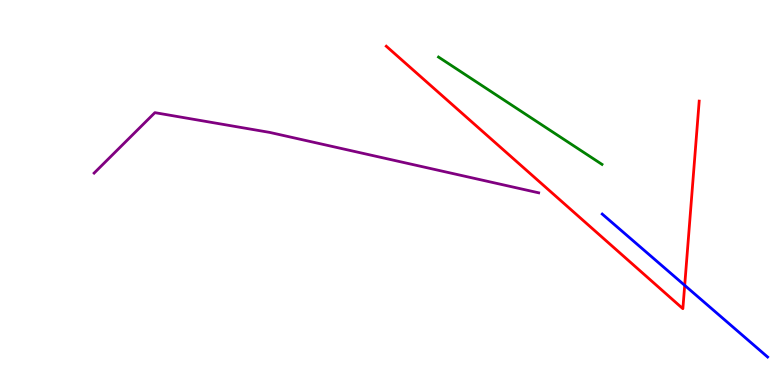[{'lines': ['blue', 'red'], 'intersections': [{'x': 8.83, 'y': 2.59}]}, {'lines': ['green', 'red'], 'intersections': []}, {'lines': ['purple', 'red'], 'intersections': []}, {'lines': ['blue', 'green'], 'intersections': []}, {'lines': ['blue', 'purple'], 'intersections': []}, {'lines': ['green', 'purple'], 'intersections': []}]